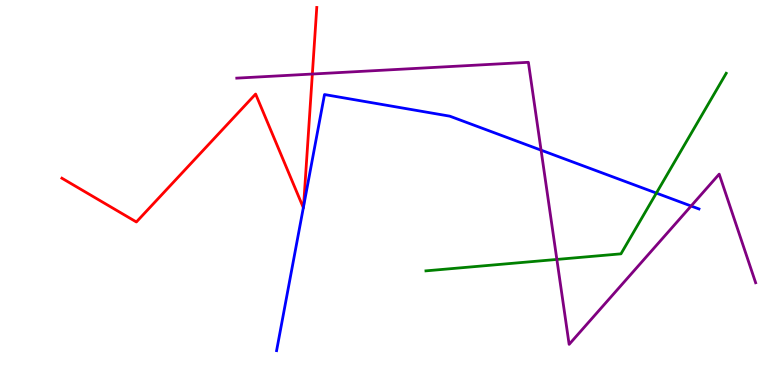[{'lines': ['blue', 'red'], 'intersections': [{'x': 3.91, 'y': 4.61}, {'x': 3.92, 'y': 4.63}]}, {'lines': ['green', 'red'], 'intersections': []}, {'lines': ['purple', 'red'], 'intersections': [{'x': 4.03, 'y': 8.08}]}, {'lines': ['blue', 'green'], 'intersections': [{'x': 8.47, 'y': 4.98}]}, {'lines': ['blue', 'purple'], 'intersections': [{'x': 6.98, 'y': 6.1}, {'x': 8.92, 'y': 4.65}]}, {'lines': ['green', 'purple'], 'intersections': [{'x': 7.19, 'y': 3.26}]}]